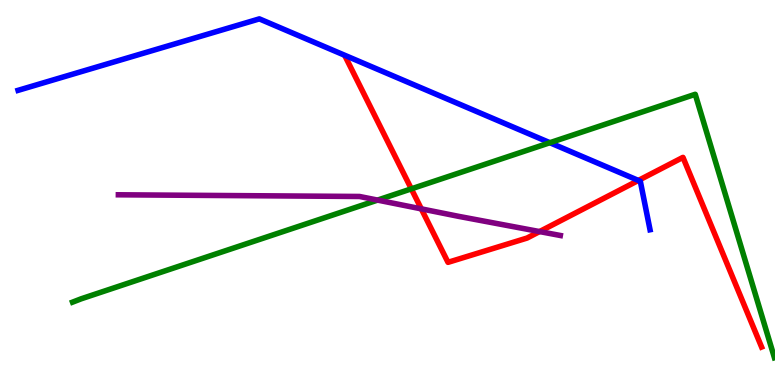[{'lines': ['blue', 'red'], 'intersections': [{'x': 8.24, 'y': 5.31}]}, {'lines': ['green', 'red'], 'intersections': [{'x': 5.31, 'y': 5.09}]}, {'lines': ['purple', 'red'], 'intersections': [{'x': 5.44, 'y': 4.57}, {'x': 6.96, 'y': 3.99}]}, {'lines': ['blue', 'green'], 'intersections': [{'x': 7.09, 'y': 6.29}]}, {'lines': ['blue', 'purple'], 'intersections': []}, {'lines': ['green', 'purple'], 'intersections': [{'x': 4.87, 'y': 4.8}]}]